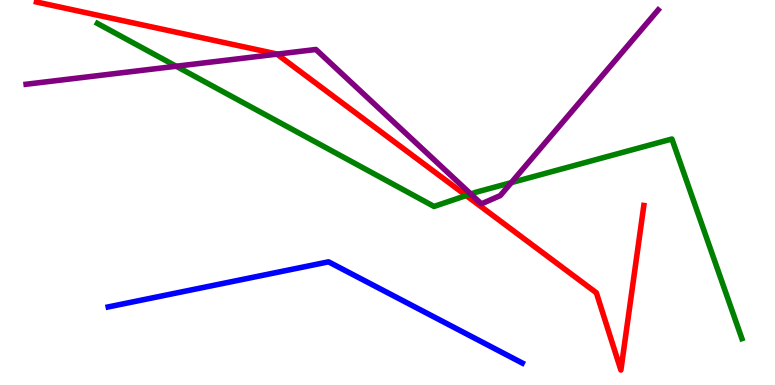[{'lines': ['blue', 'red'], 'intersections': []}, {'lines': ['green', 'red'], 'intersections': [{'x': 6.02, 'y': 4.92}]}, {'lines': ['purple', 'red'], 'intersections': [{'x': 3.57, 'y': 8.59}]}, {'lines': ['blue', 'green'], 'intersections': []}, {'lines': ['blue', 'purple'], 'intersections': []}, {'lines': ['green', 'purple'], 'intersections': [{'x': 2.27, 'y': 8.28}, {'x': 6.07, 'y': 4.96}, {'x': 6.6, 'y': 5.26}]}]